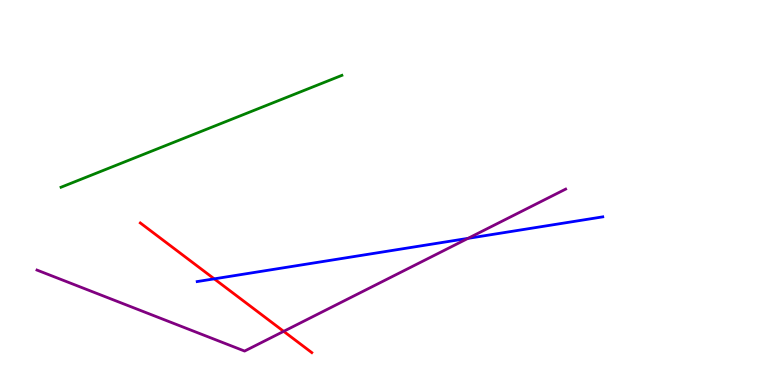[{'lines': ['blue', 'red'], 'intersections': [{'x': 2.76, 'y': 2.76}]}, {'lines': ['green', 'red'], 'intersections': []}, {'lines': ['purple', 'red'], 'intersections': [{'x': 3.66, 'y': 1.39}]}, {'lines': ['blue', 'green'], 'intersections': []}, {'lines': ['blue', 'purple'], 'intersections': [{'x': 6.04, 'y': 3.81}]}, {'lines': ['green', 'purple'], 'intersections': []}]